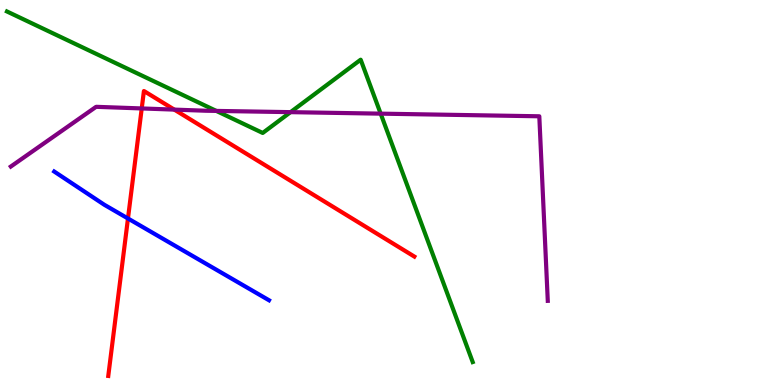[{'lines': ['blue', 'red'], 'intersections': [{'x': 1.65, 'y': 4.33}]}, {'lines': ['green', 'red'], 'intersections': []}, {'lines': ['purple', 'red'], 'intersections': [{'x': 1.83, 'y': 7.18}, {'x': 2.25, 'y': 7.15}]}, {'lines': ['blue', 'green'], 'intersections': []}, {'lines': ['blue', 'purple'], 'intersections': []}, {'lines': ['green', 'purple'], 'intersections': [{'x': 2.79, 'y': 7.12}, {'x': 3.75, 'y': 7.09}, {'x': 4.91, 'y': 7.05}]}]